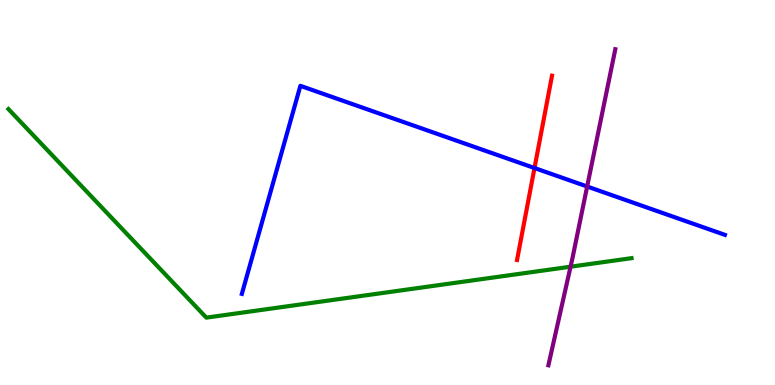[{'lines': ['blue', 'red'], 'intersections': [{'x': 6.9, 'y': 5.64}]}, {'lines': ['green', 'red'], 'intersections': []}, {'lines': ['purple', 'red'], 'intersections': []}, {'lines': ['blue', 'green'], 'intersections': []}, {'lines': ['blue', 'purple'], 'intersections': [{'x': 7.58, 'y': 5.16}]}, {'lines': ['green', 'purple'], 'intersections': [{'x': 7.36, 'y': 3.07}]}]